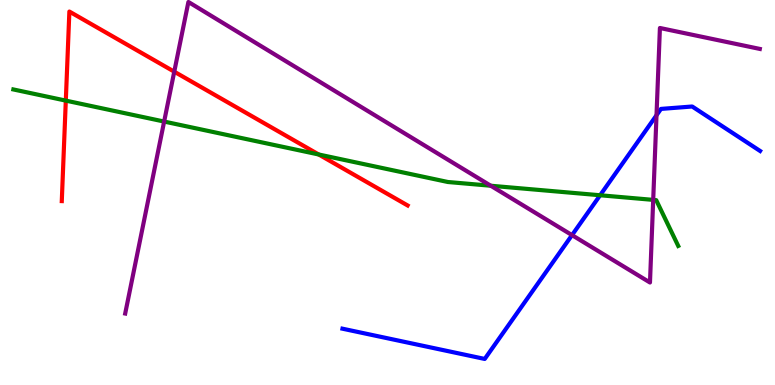[{'lines': ['blue', 'red'], 'intersections': []}, {'lines': ['green', 'red'], 'intersections': [{'x': 0.849, 'y': 7.39}, {'x': 4.11, 'y': 5.99}]}, {'lines': ['purple', 'red'], 'intersections': [{'x': 2.25, 'y': 8.14}]}, {'lines': ['blue', 'green'], 'intersections': [{'x': 7.74, 'y': 4.93}]}, {'lines': ['blue', 'purple'], 'intersections': [{'x': 7.38, 'y': 3.89}, {'x': 8.47, 'y': 7.01}]}, {'lines': ['green', 'purple'], 'intersections': [{'x': 2.12, 'y': 6.84}, {'x': 6.33, 'y': 5.18}, {'x': 8.43, 'y': 4.81}]}]